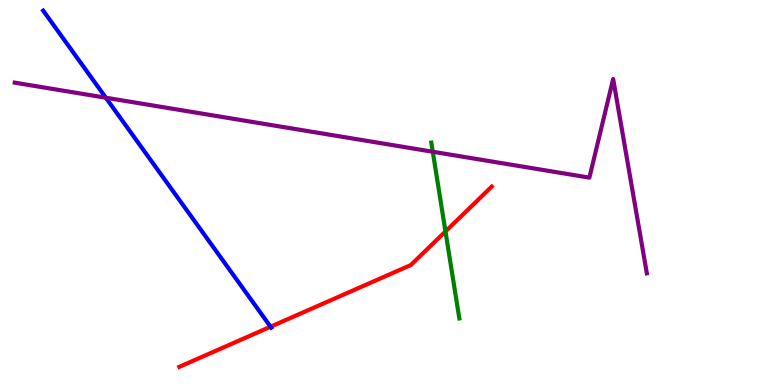[{'lines': ['blue', 'red'], 'intersections': [{'x': 3.49, 'y': 1.51}]}, {'lines': ['green', 'red'], 'intersections': [{'x': 5.75, 'y': 3.99}]}, {'lines': ['purple', 'red'], 'intersections': []}, {'lines': ['blue', 'green'], 'intersections': []}, {'lines': ['blue', 'purple'], 'intersections': [{'x': 1.37, 'y': 7.46}]}, {'lines': ['green', 'purple'], 'intersections': [{'x': 5.58, 'y': 6.06}]}]